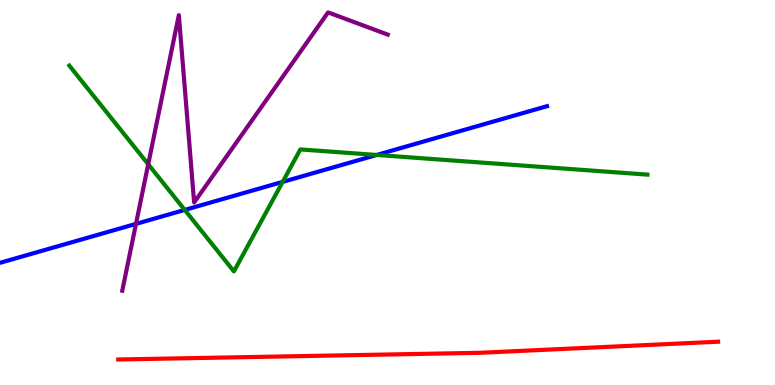[{'lines': ['blue', 'red'], 'intersections': []}, {'lines': ['green', 'red'], 'intersections': []}, {'lines': ['purple', 'red'], 'intersections': []}, {'lines': ['blue', 'green'], 'intersections': [{'x': 2.38, 'y': 4.55}, {'x': 3.65, 'y': 5.28}, {'x': 4.86, 'y': 5.97}]}, {'lines': ['blue', 'purple'], 'intersections': [{'x': 1.75, 'y': 4.18}]}, {'lines': ['green', 'purple'], 'intersections': [{'x': 1.91, 'y': 5.73}]}]